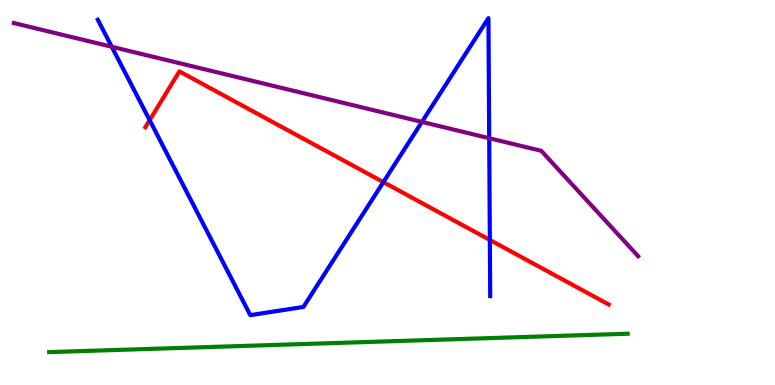[{'lines': ['blue', 'red'], 'intersections': [{'x': 1.93, 'y': 6.88}, {'x': 4.95, 'y': 5.27}, {'x': 6.32, 'y': 3.77}]}, {'lines': ['green', 'red'], 'intersections': []}, {'lines': ['purple', 'red'], 'intersections': []}, {'lines': ['blue', 'green'], 'intersections': []}, {'lines': ['blue', 'purple'], 'intersections': [{'x': 1.44, 'y': 8.79}, {'x': 5.44, 'y': 6.83}, {'x': 6.31, 'y': 6.41}]}, {'lines': ['green', 'purple'], 'intersections': []}]